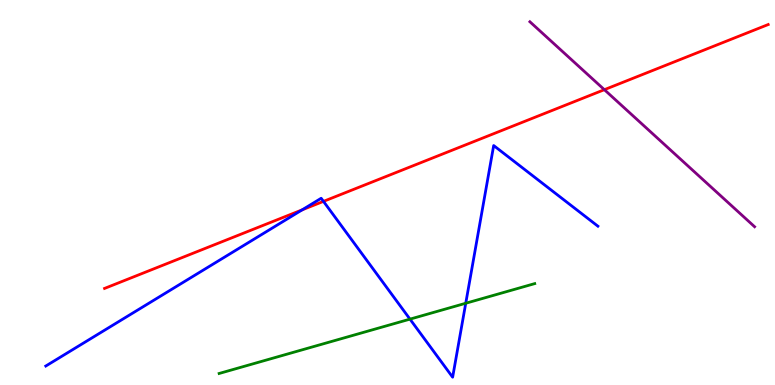[{'lines': ['blue', 'red'], 'intersections': [{'x': 3.9, 'y': 4.55}, {'x': 4.17, 'y': 4.77}]}, {'lines': ['green', 'red'], 'intersections': []}, {'lines': ['purple', 'red'], 'intersections': [{'x': 7.8, 'y': 7.67}]}, {'lines': ['blue', 'green'], 'intersections': [{'x': 5.29, 'y': 1.71}, {'x': 6.01, 'y': 2.12}]}, {'lines': ['blue', 'purple'], 'intersections': []}, {'lines': ['green', 'purple'], 'intersections': []}]